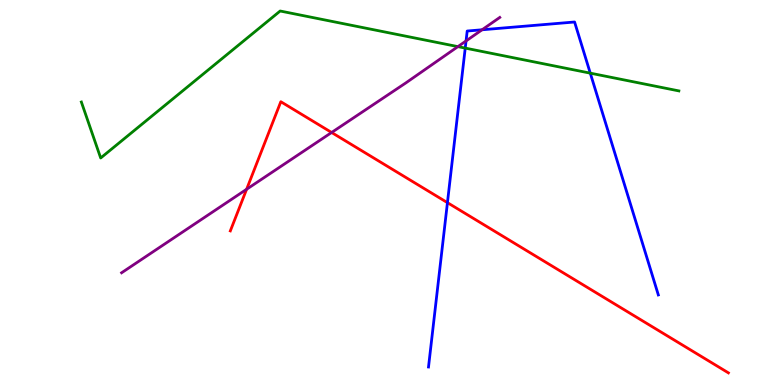[{'lines': ['blue', 'red'], 'intersections': [{'x': 5.77, 'y': 4.74}]}, {'lines': ['green', 'red'], 'intersections': []}, {'lines': ['purple', 'red'], 'intersections': [{'x': 3.18, 'y': 5.08}, {'x': 4.28, 'y': 6.56}]}, {'lines': ['blue', 'green'], 'intersections': [{'x': 6.0, 'y': 8.75}, {'x': 7.62, 'y': 8.1}]}, {'lines': ['blue', 'purple'], 'intersections': [{'x': 6.01, 'y': 8.94}, {'x': 6.22, 'y': 9.23}]}, {'lines': ['green', 'purple'], 'intersections': [{'x': 5.91, 'y': 8.79}]}]